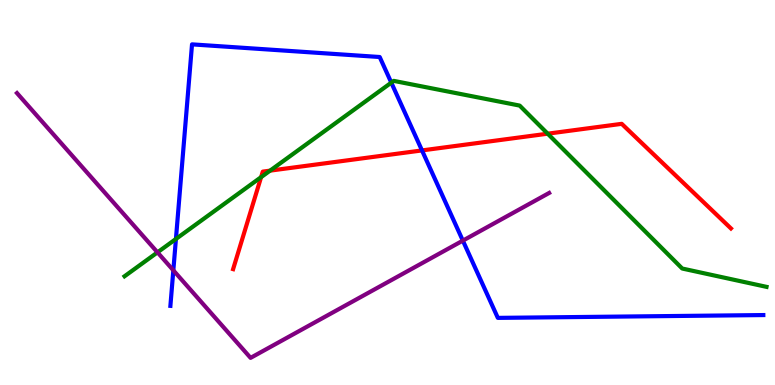[{'lines': ['blue', 'red'], 'intersections': [{'x': 5.45, 'y': 6.09}]}, {'lines': ['green', 'red'], 'intersections': [{'x': 3.37, 'y': 5.4}, {'x': 3.48, 'y': 5.57}, {'x': 7.07, 'y': 6.53}]}, {'lines': ['purple', 'red'], 'intersections': []}, {'lines': ['blue', 'green'], 'intersections': [{'x': 2.27, 'y': 3.79}, {'x': 5.05, 'y': 7.85}]}, {'lines': ['blue', 'purple'], 'intersections': [{'x': 2.24, 'y': 2.98}, {'x': 5.97, 'y': 3.75}]}, {'lines': ['green', 'purple'], 'intersections': [{'x': 2.03, 'y': 3.45}]}]